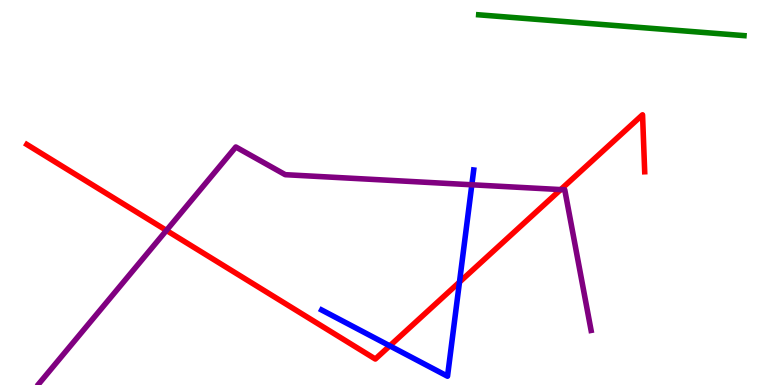[{'lines': ['blue', 'red'], 'intersections': [{'x': 5.03, 'y': 1.02}, {'x': 5.93, 'y': 2.67}]}, {'lines': ['green', 'red'], 'intersections': []}, {'lines': ['purple', 'red'], 'intersections': [{'x': 2.15, 'y': 4.02}, {'x': 7.23, 'y': 5.08}]}, {'lines': ['blue', 'green'], 'intersections': []}, {'lines': ['blue', 'purple'], 'intersections': [{'x': 6.09, 'y': 5.2}]}, {'lines': ['green', 'purple'], 'intersections': []}]